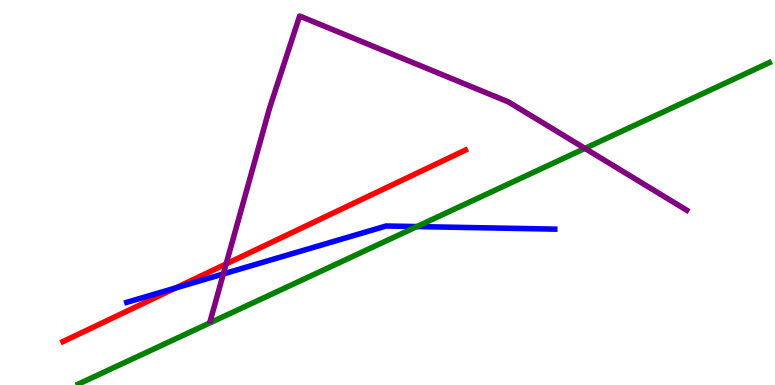[{'lines': ['blue', 'red'], 'intersections': [{'x': 2.27, 'y': 2.52}]}, {'lines': ['green', 'red'], 'intersections': []}, {'lines': ['purple', 'red'], 'intersections': [{'x': 2.92, 'y': 3.14}]}, {'lines': ['blue', 'green'], 'intersections': [{'x': 5.38, 'y': 4.12}]}, {'lines': ['blue', 'purple'], 'intersections': [{'x': 2.88, 'y': 2.89}]}, {'lines': ['green', 'purple'], 'intersections': [{'x': 7.55, 'y': 6.15}]}]